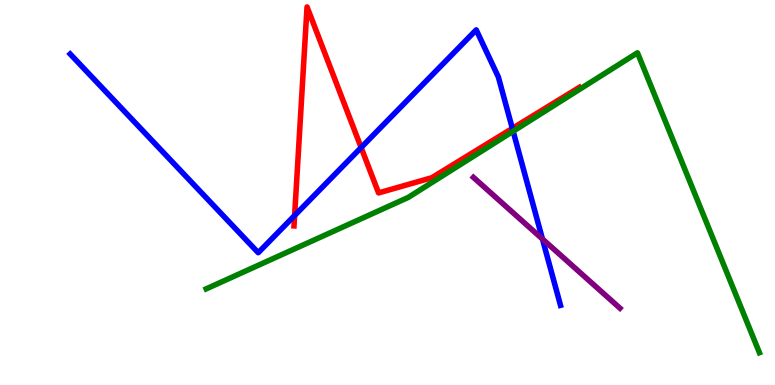[{'lines': ['blue', 'red'], 'intersections': [{'x': 3.8, 'y': 4.4}, {'x': 4.66, 'y': 6.17}, {'x': 6.61, 'y': 6.66}]}, {'lines': ['green', 'red'], 'intersections': []}, {'lines': ['purple', 'red'], 'intersections': []}, {'lines': ['blue', 'green'], 'intersections': [{'x': 6.62, 'y': 6.59}]}, {'lines': ['blue', 'purple'], 'intersections': [{'x': 7.0, 'y': 3.79}]}, {'lines': ['green', 'purple'], 'intersections': []}]